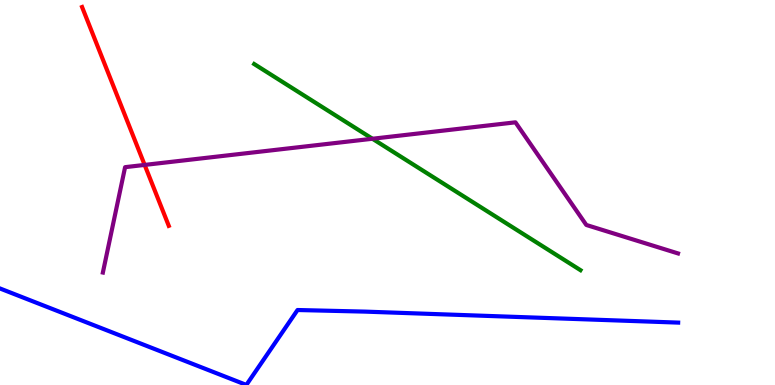[{'lines': ['blue', 'red'], 'intersections': []}, {'lines': ['green', 'red'], 'intersections': []}, {'lines': ['purple', 'red'], 'intersections': [{'x': 1.87, 'y': 5.72}]}, {'lines': ['blue', 'green'], 'intersections': []}, {'lines': ['blue', 'purple'], 'intersections': []}, {'lines': ['green', 'purple'], 'intersections': [{'x': 4.81, 'y': 6.4}]}]